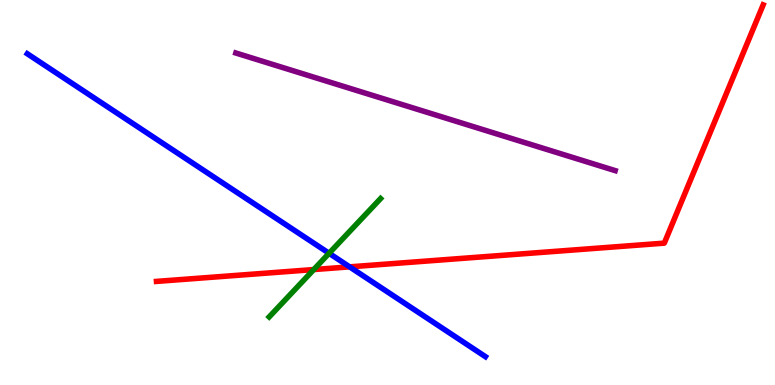[{'lines': ['blue', 'red'], 'intersections': [{'x': 4.51, 'y': 3.07}]}, {'lines': ['green', 'red'], 'intersections': [{'x': 4.05, 'y': 3.0}]}, {'lines': ['purple', 'red'], 'intersections': []}, {'lines': ['blue', 'green'], 'intersections': [{'x': 4.25, 'y': 3.42}]}, {'lines': ['blue', 'purple'], 'intersections': []}, {'lines': ['green', 'purple'], 'intersections': []}]